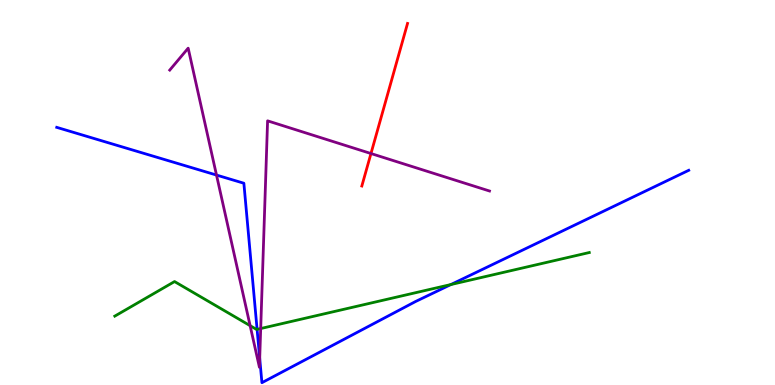[{'lines': ['blue', 'red'], 'intersections': []}, {'lines': ['green', 'red'], 'intersections': []}, {'lines': ['purple', 'red'], 'intersections': [{'x': 4.79, 'y': 6.01}]}, {'lines': ['blue', 'green'], 'intersections': [{'x': 3.32, 'y': 1.44}, {'x': 5.82, 'y': 2.61}]}, {'lines': ['blue', 'purple'], 'intersections': [{'x': 2.79, 'y': 5.45}, {'x': 3.35, 'y': 0.693}]}, {'lines': ['green', 'purple'], 'intersections': [{'x': 3.23, 'y': 1.54}, {'x': 3.36, 'y': 1.47}]}]